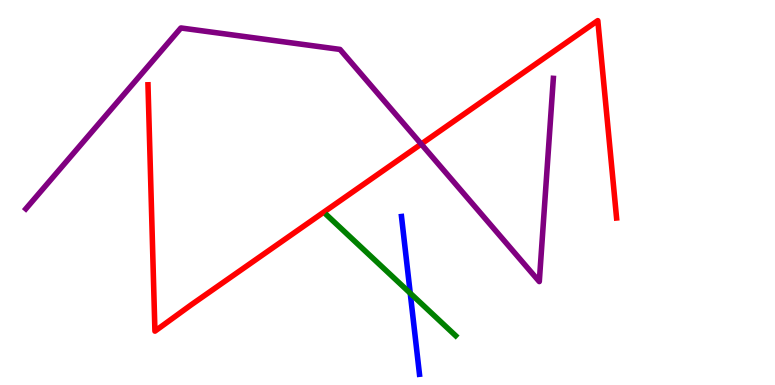[{'lines': ['blue', 'red'], 'intersections': []}, {'lines': ['green', 'red'], 'intersections': []}, {'lines': ['purple', 'red'], 'intersections': [{'x': 5.44, 'y': 6.26}]}, {'lines': ['blue', 'green'], 'intersections': [{'x': 5.29, 'y': 2.38}]}, {'lines': ['blue', 'purple'], 'intersections': []}, {'lines': ['green', 'purple'], 'intersections': []}]